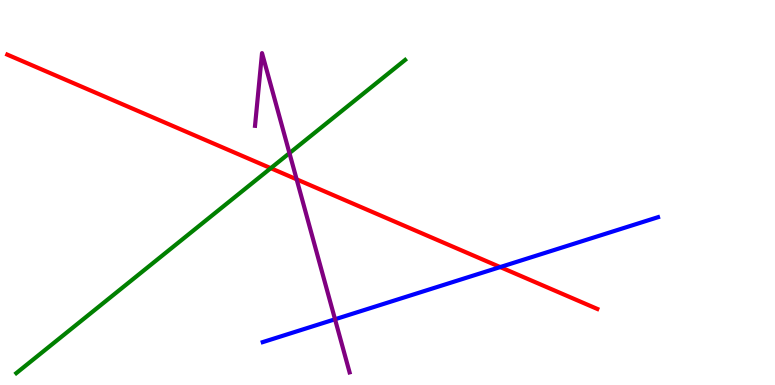[{'lines': ['blue', 'red'], 'intersections': [{'x': 6.45, 'y': 3.06}]}, {'lines': ['green', 'red'], 'intersections': [{'x': 3.49, 'y': 5.63}]}, {'lines': ['purple', 'red'], 'intersections': [{'x': 3.83, 'y': 5.34}]}, {'lines': ['blue', 'green'], 'intersections': []}, {'lines': ['blue', 'purple'], 'intersections': [{'x': 4.32, 'y': 1.71}]}, {'lines': ['green', 'purple'], 'intersections': [{'x': 3.73, 'y': 6.02}]}]